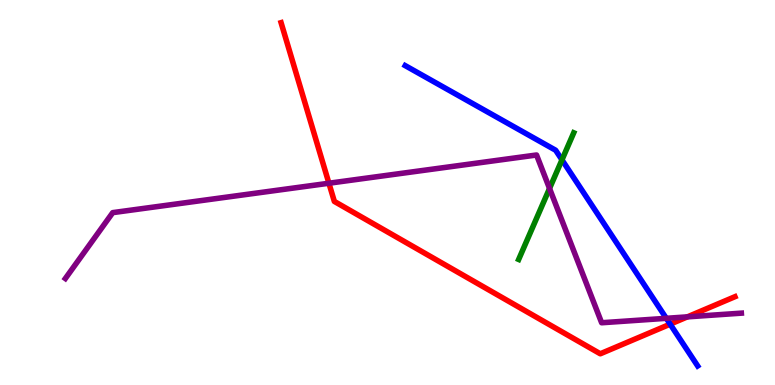[{'lines': ['blue', 'red'], 'intersections': [{'x': 8.65, 'y': 1.58}]}, {'lines': ['green', 'red'], 'intersections': []}, {'lines': ['purple', 'red'], 'intersections': [{'x': 4.24, 'y': 5.24}, {'x': 8.87, 'y': 1.77}]}, {'lines': ['blue', 'green'], 'intersections': [{'x': 7.25, 'y': 5.85}]}, {'lines': ['blue', 'purple'], 'intersections': [{'x': 8.6, 'y': 1.73}]}, {'lines': ['green', 'purple'], 'intersections': [{'x': 7.09, 'y': 5.11}]}]